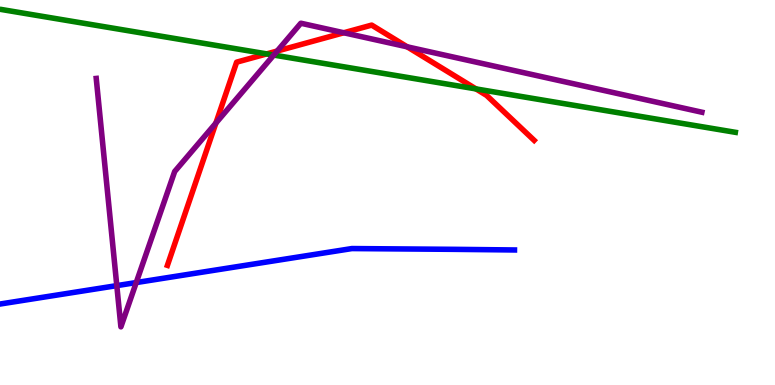[{'lines': ['blue', 'red'], 'intersections': []}, {'lines': ['green', 'red'], 'intersections': [{'x': 3.44, 'y': 8.6}, {'x': 6.14, 'y': 7.69}]}, {'lines': ['purple', 'red'], 'intersections': [{'x': 2.79, 'y': 6.8}, {'x': 3.58, 'y': 8.67}, {'x': 4.44, 'y': 9.15}, {'x': 5.25, 'y': 8.78}]}, {'lines': ['blue', 'green'], 'intersections': []}, {'lines': ['blue', 'purple'], 'intersections': [{'x': 1.51, 'y': 2.58}, {'x': 1.76, 'y': 2.66}]}, {'lines': ['green', 'purple'], 'intersections': [{'x': 3.53, 'y': 8.57}]}]